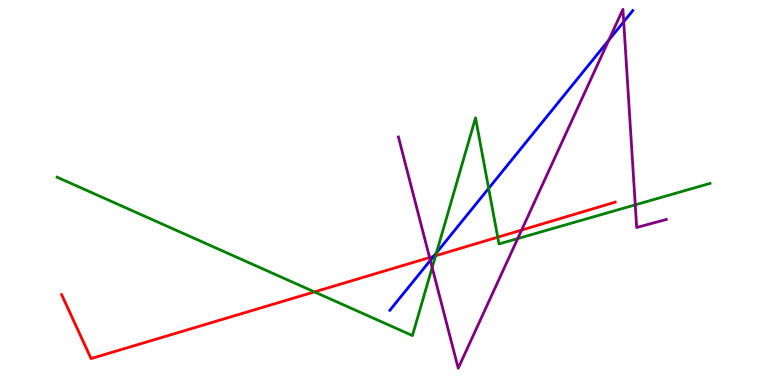[{'lines': ['blue', 'red'], 'intersections': [{'x': 5.59, 'y': 3.34}]}, {'lines': ['green', 'red'], 'intersections': [{'x': 4.06, 'y': 2.42}, {'x': 5.62, 'y': 3.36}, {'x': 6.42, 'y': 3.84}]}, {'lines': ['purple', 'red'], 'intersections': [{'x': 5.54, 'y': 3.31}, {'x': 6.73, 'y': 4.02}]}, {'lines': ['blue', 'green'], 'intersections': [{'x': 5.63, 'y': 3.43}, {'x': 6.31, 'y': 5.11}]}, {'lines': ['blue', 'purple'], 'intersections': [{'x': 5.55, 'y': 3.24}, {'x': 7.85, 'y': 8.96}, {'x': 8.05, 'y': 9.43}]}, {'lines': ['green', 'purple'], 'intersections': [{'x': 5.58, 'y': 3.05}, {'x': 6.68, 'y': 3.8}, {'x': 8.2, 'y': 4.68}]}]